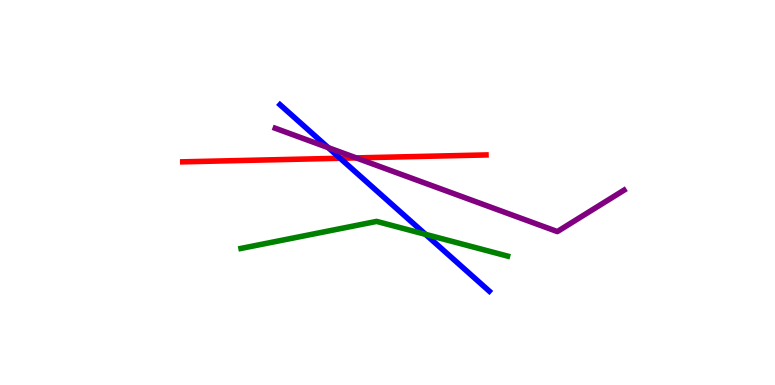[{'lines': ['blue', 'red'], 'intersections': [{'x': 4.39, 'y': 5.89}]}, {'lines': ['green', 'red'], 'intersections': []}, {'lines': ['purple', 'red'], 'intersections': [{'x': 4.6, 'y': 5.9}]}, {'lines': ['blue', 'green'], 'intersections': [{'x': 5.49, 'y': 3.91}]}, {'lines': ['blue', 'purple'], 'intersections': [{'x': 4.23, 'y': 6.17}]}, {'lines': ['green', 'purple'], 'intersections': []}]